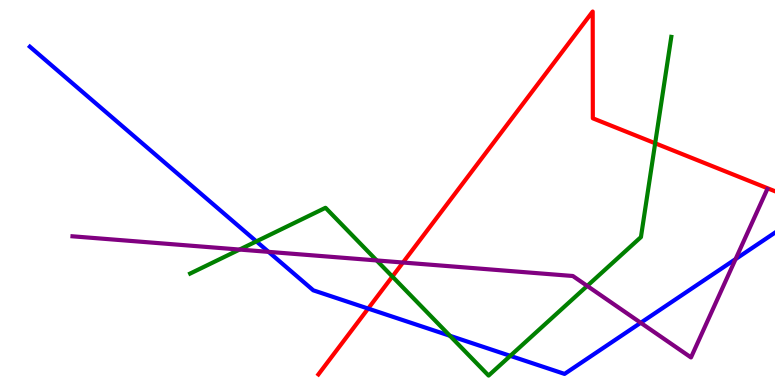[{'lines': ['blue', 'red'], 'intersections': [{'x': 4.75, 'y': 1.99}]}, {'lines': ['green', 'red'], 'intersections': [{'x': 5.06, 'y': 2.82}, {'x': 8.45, 'y': 6.28}]}, {'lines': ['purple', 'red'], 'intersections': [{'x': 5.2, 'y': 3.18}]}, {'lines': ['blue', 'green'], 'intersections': [{'x': 3.31, 'y': 3.73}, {'x': 5.81, 'y': 1.28}, {'x': 6.58, 'y': 0.757}]}, {'lines': ['blue', 'purple'], 'intersections': [{'x': 3.47, 'y': 3.46}, {'x': 8.27, 'y': 1.62}, {'x': 9.49, 'y': 3.27}]}, {'lines': ['green', 'purple'], 'intersections': [{'x': 3.09, 'y': 3.52}, {'x': 4.86, 'y': 3.24}, {'x': 7.58, 'y': 2.57}]}]